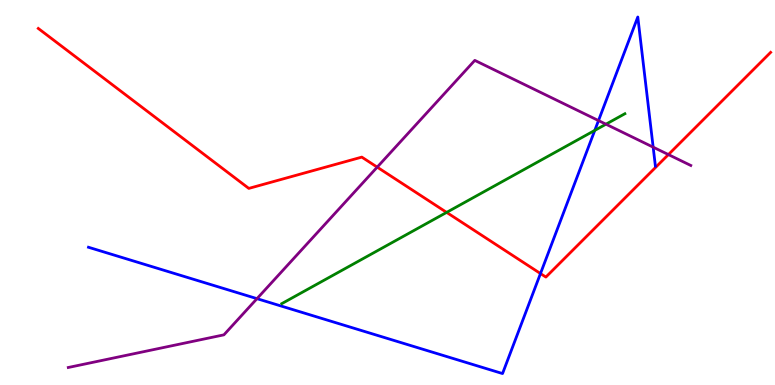[{'lines': ['blue', 'red'], 'intersections': [{'x': 6.97, 'y': 2.89}]}, {'lines': ['green', 'red'], 'intersections': [{'x': 5.76, 'y': 4.48}]}, {'lines': ['purple', 'red'], 'intersections': [{'x': 4.87, 'y': 5.66}, {'x': 8.62, 'y': 5.99}]}, {'lines': ['blue', 'green'], 'intersections': [{'x': 7.67, 'y': 6.61}]}, {'lines': ['blue', 'purple'], 'intersections': [{'x': 3.32, 'y': 2.24}, {'x': 7.72, 'y': 6.87}, {'x': 8.43, 'y': 6.18}]}, {'lines': ['green', 'purple'], 'intersections': [{'x': 7.82, 'y': 6.77}]}]